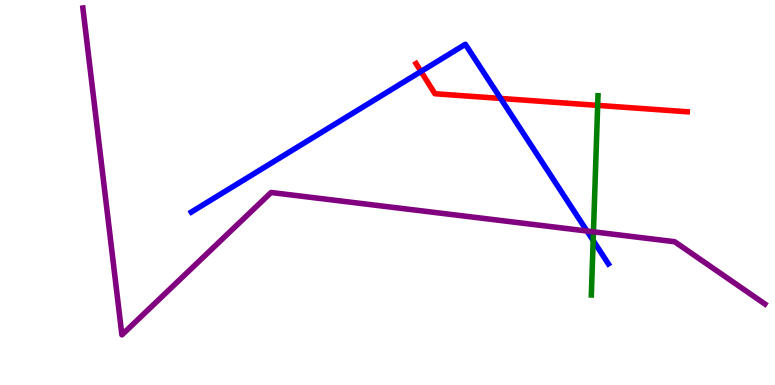[{'lines': ['blue', 'red'], 'intersections': [{'x': 5.43, 'y': 8.14}, {'x': 6.46, 'y': 7.44}]}, {'lines': ['green', 'red'], 'intersections': [{'x': 7.71, 'y': 7.26}]}, {'lines': ['purple', 'red'], 'intersections': []}, {'lines': ['blue', 'green'], 'intersections': [{'x': 7.65, 'y': 3.75}]}, {'lines': ['blue', 'purple'], 'intersections': [{'x': 7.57, 'y': 4.0}]}, {'lines': ['green', 'purple'], 'intersections': [{'x': 7.66, 'y': 3.98}]}]